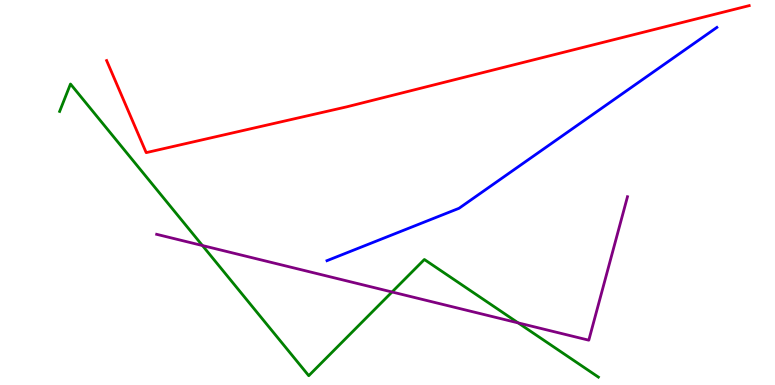[{'lines': ['blue', 'red'], 'intersections': []}, {'lines': ['green', 'red'], 'intersections': []}, {'lines': ['purple', 'red'], 'intersections': []}, {'lines': ['blue', 'green'], 'intersections': []}, {'lines': ['blue', 'purple'], 'intersections': []}, {'lines': ['green', 'purple'], 'intersections': [{'x': 2.61, 'y': 3.62}, {'x': 5.06, 'y': 2.42}, {'x': 6.69, 'y': 1.61}]}]